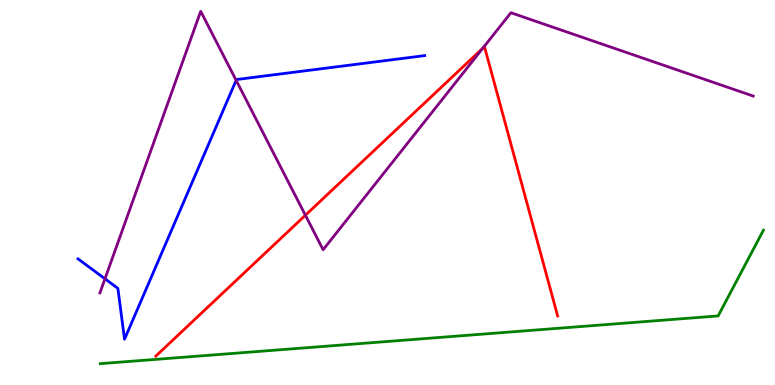[{'lines': ['blue', 'red'], 'intersections': []}, {'lines': ['green', 'red'], 'intersections': []}, {'lines': ['purple', 'red'], 'intersections': [{'x': 3.94, 'y': 4.41}, {'x': 6.23, 'y': 8.75}]}, {'lines': ['blue', 'green'], 'intersections': []}, {'lines': ['blue', 'purple'], 'intersections': [{'x': 1.35, 'y': 2.76}, {'x': 3.05, 'y': 7.91}]}, {'lines': ['green', 'purple'], 'intersections': []}]